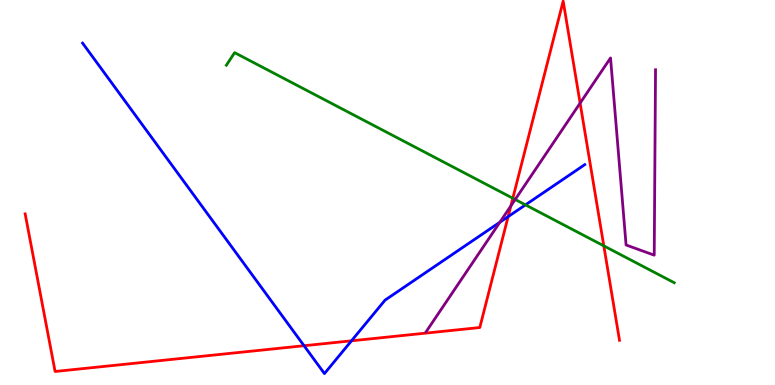[{'lines': ['blue', 'red'], 'intersections': [{'x': 3.92, 'y': 1.02}, {'x': 4.54, 'y': 1.15}, {'x': 6.56, 'y': 4.37}]}, {'lines': ['green', 'red'], 'intersections': [{'x': 6.62, 'y': 4.85}, {'x': 7.79, 'y': 3.61}]}, {'lines': ['purple', 'red'], 'intersections': [{'x': 6.59, 'y': 4.65}, {'x': 7.49, 'y': 7.32}]}, {'lines': ['blue', 'green'], 'intersections': [{'x': 6.78, 'y': 4.68}]}, {'lines': ['blue', 'purple'], 'intersections': [{'x': 6.45, 'y': 4.23}]}, {'lines': ['green', 'purple'], 'intersections': [{'x': 6.65, 'y': 4.82}]}]